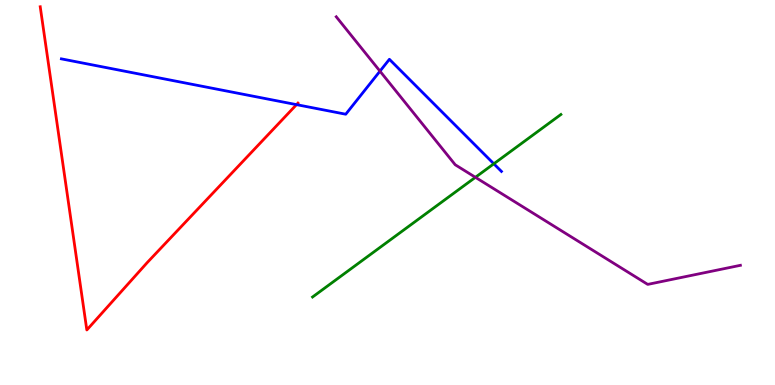[{'lines': ['blue', 'red'], 'intersections': [{'x': 3.83, 'y': 7.28}]}, {'lines': ['green', 'red'], 'intersections': []}, {'lines': ['purple', 'red'], 'intersections': []}, {'lines': ['blue', 'green'], 'intersections': [{'x': 6.37, 'y': 5.75}]}, {'lines': ['blue', 'purple'], 'intersections': [{'x': 4.9, 'y': 8.15}]}, {'lines': ['green', 'purple'], 'intersections': [{'x': 6.13, 'y': 5.39}]}]